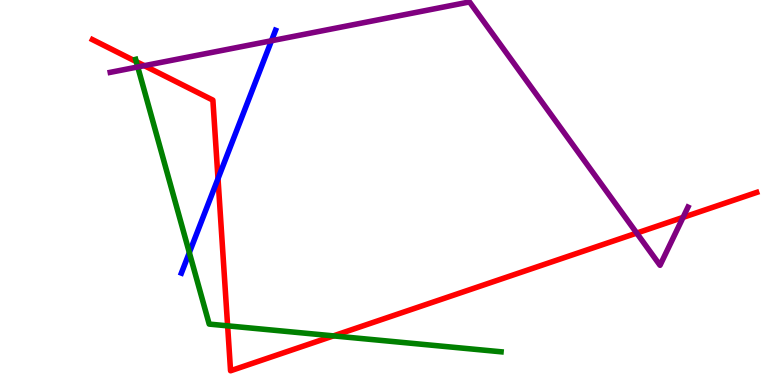[{'lines': ['blue', 'red'], 'intersections': [{'x': 2.81, 'y': 5.36}]}, {'lines': ['green', 'red'], 'intersections': [{'x': 1.76, 'y': 8.4}, {'x': 2.94, 'y': 1.54}, {'x': 4.3, 'y': 1.28}]}, {'lines': ['purple', 'red'], 'intersections': [{'x': 1.86, 'y': 8.29}, {'x': 8.22, 'y': 3.95}, {'x': 8.81, 'y': 4.35}]}, {'lines': ['blue', 'green'], 'intersections': [{'x': 2.44, 'y': 3.44}]}, {'lines': ['blue', 'purple'], 'intersections': [{'x': 3.5, 'y': 8.94}]}, {'lines': ['green', 'purple'], 'intersections': [{'x': 1.78, 'y': 8.26}]}]